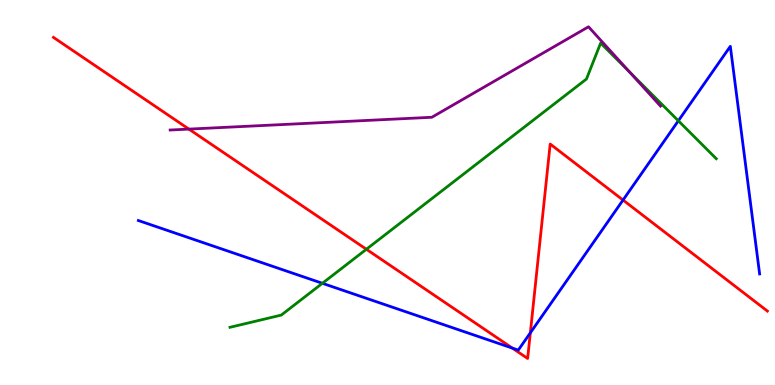[{'lines': ['blue', 'red'], 'intersections': [{'x': 6.61, 'y': 0.958}, {'x': 6.84, 'y': 1.35}, {'x': 8.04, 'y': 4.8}]}, {'lines': ['green', 'red'], 'intersections': [{'x': 4.73, 'y': 3.53}]}, {'lines': ['purple', 'red'], 'intersections': [{'x': 2.44, 'y': 6.65}]}, {'lines': ['blue', 'green'], 'intersections': [{'x': 4.16, 'y': 2.64}, {'x': 8.75, 'y': 6.86}]}, {'lines': ['blue', 'purple'], 'intersections': []}, {'lines': ['green', 'purple'], 'intersections': [{'x': 8.12, 'y': 8.13}]}]